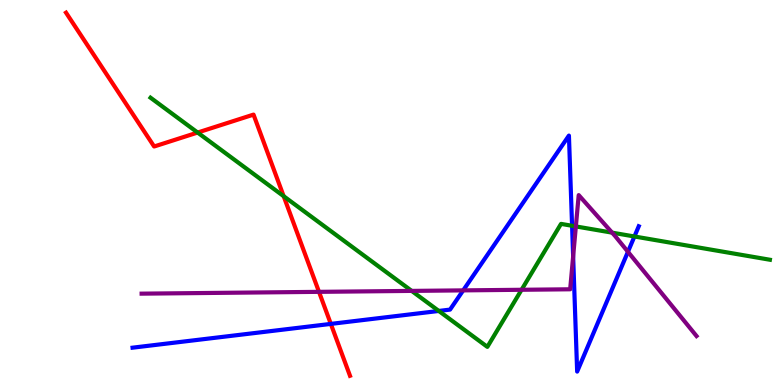[{'lines': ['blue', 'red'], 'intersections': [{'x': 4.27, 'y': 1.59}]}, {'lines': ['green', 'red'], 'intersections': [{'x': 2.55, 'y': 6.56}, {'x': 3.66, 'y': 4.9}]}, {'lines': ['purple', 'red'], 'intersections': [{'x': 4.12, 'y': 2.42}]}, {'lines': ['blue', 'green'], 'intersections': [{'x': 5.66, 'y': 1.92}, {'x': 7.38, 'y': 4.14}, {'x': 8.19, 'y': 3.86}]}, {'lines': ['blue', 'purple'], 'intersections': [{'x': 5.98, 'y': 2.46}, {'x': 7.4, 'y': 3.34}, {'x': 8.1, 'y': 3.46}]}, {'lines': ['green', 'purple'], 'intersections': [{'x': 5.31, 'y': 2.44}, {'x': 6.73, 'y': 2.47}, {'x': 7.43, 'y': 4.12}, {'x': 7.9, 'y': 3.96}]}]